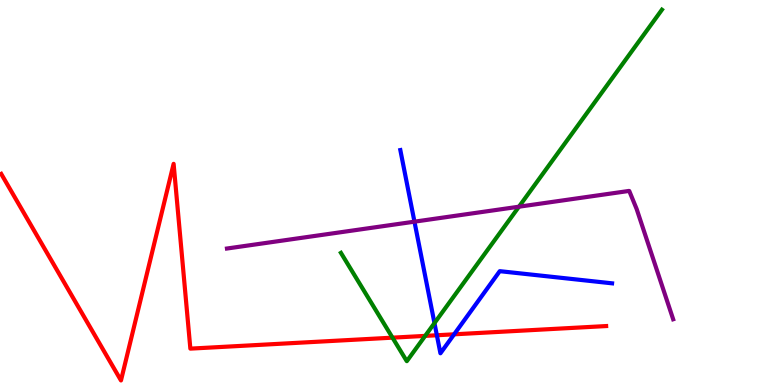[{'lines': ['blue', 'red'], 'intersections': [{'x': 5.64, 'y': 1.29}, {'x': 5.86, 'y': 1.32}]}, {'lines': ['green', 'red'], 'intersections': [{'x': 5.06, 'y': 1.23}, {'x': 5.49, 'y': 1.28}]}, {'lines': ['purple', 'red'], 'intersections': []}, {'lines': ['blue', 'green'], 'intersections': [{'x': 5.61, 'y': 1.61}]}, {'lines': ['blue', 'purple'], 'intersections': [{'x': 5.35, 'y': 4.24}]}, {'lines': ['green', 'purple'], 'intersections': [{'x': 6.7, 'y': 4.63}]}]